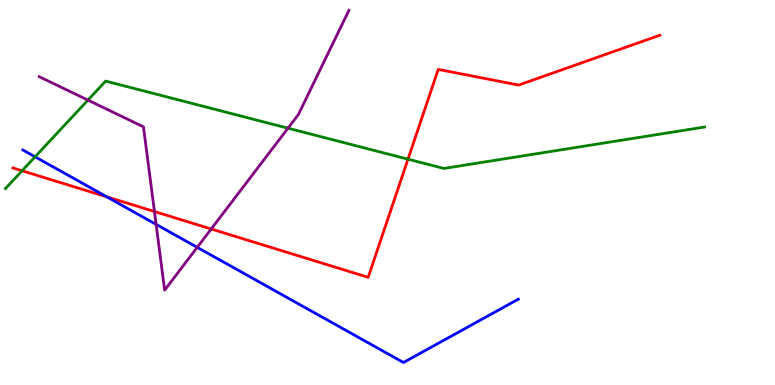[{'lines': ['blue', 'red'], 'intersections': [{'x': 1.38, 'y': 4.89}]}, {'lines': ['green', 'red'], 'intersections': [{'x': 0.285, 'y': 5.56}, {'x': 5.26, 'y': 5.87}]}, {'lines': ['purple', 'red'], 'intersections': [{'x': 1.99, 'y': 4.51}, {'x': 2.73, 'y': 4.05}]}, {'lines': ['blue', 'green'], 'intersections': [{'x': 0.453, 'y': 5.93}]}, {'lines': ['blue', 'purple'], 'intersections': [{'x': 2.01, 'y': 4.17}, {'x': 2.54, 'y': 3.58}]}, {'lines': ['green', 'purple'], 'intersections': [{'x': 1.13, 'y': 7.4}, {'x': 3.72, 'y': 6.67}]}]